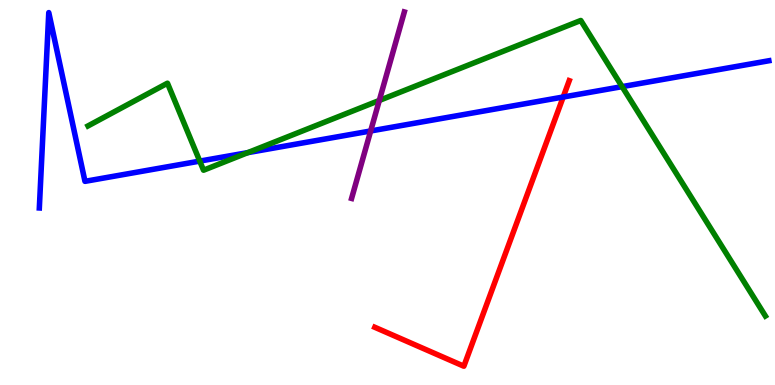[{'lines': ['blue', 'red'], 'intersections': [{'x': 7.27, 'y': 7.48}]}, {'lines': ['green', 'red'], 'intersections': []}, {'lines': ['purple', 'red'], 'intersections': []}, {'lines': ['blue', 'green'], 'intersections': [{'x': 2.58, 'y': 5.82}, {'x': 3.2, 'y': 6.04}, {'x': 8.03, 'y': 7.75}]}, {'lines': ['blue', 'purple'], 'intersections': [{'x': 4.78, 'y': 6.6}]}, {'lines': ['green', 'purple'], 'intersections': [{'x': 4.89, 'y': 7.39}]}]